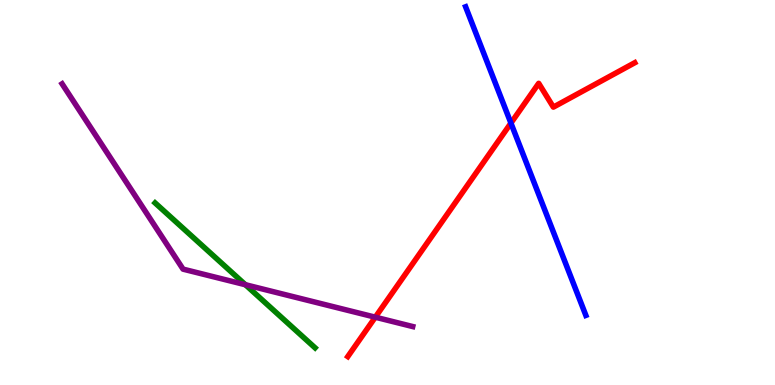[{'lines': ['blue', 'red'], 'intersections': [{'x': 6.59, 'y': 6.8}]}, {'lines': ['green', 'red'], 'intersections': []}, {'lines': ['purple', 'red'], 'intersections': [{'x': 4.84, 'y': 1.76}]}, {'lines': ['blue', 'green'], 'intersections': []}, {'lines': ['blue', 'purple'], 'intersections': []}, {'lines': ['green', 'purple'], 'intersections': [{'x': 3.17, 'y': 2.6}]}]